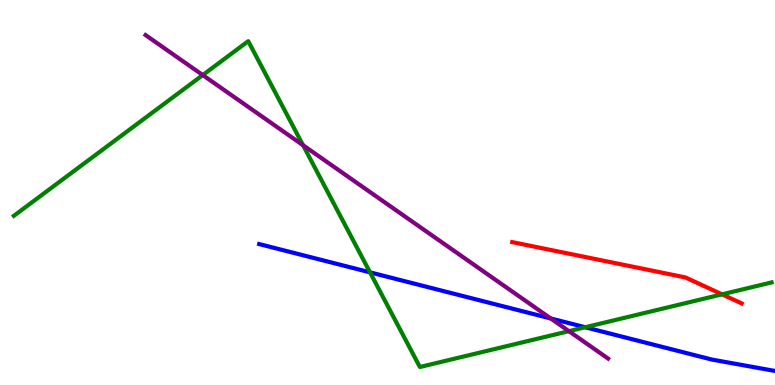[{'lines': ['blue', 'red'], 'intersections': []}, {'lines': ['green', 'red'], 'intersections': [{'x': 9.32, 'y': 2.35}]}, {'lines': ['purple', 'red'], 'intersections': []}, {'lines': ['blue', 'green'], 'intersections': [{'x': 4.77, 'y': 2.93}, {'x': 7.55, 'y': 1.5}]}, {'lines': ['blue', 'purple'], 'intersections': [{'x': 7.11, 'y': 1.73}]}, {'lines': ['green', 'purple'], 'intersections': [{'x': 2.62, 'y': 8.05}, {'x': 3.91, 'y': 6.23}, {'x': 7.34, 'y': 1.4}]}]